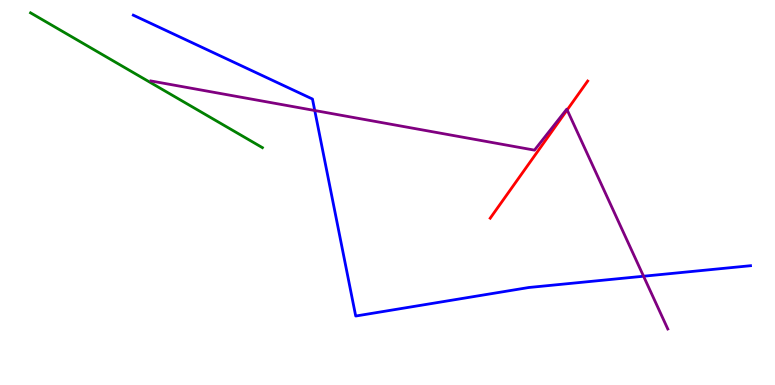[{'lines': ['blue', 'red'], 'intersections': []}, {'lines': ['green', 'red'], 'intersections': []}, {'lines': ['purple', 'red'], 'intersections': [{'x': 7.32, 'y': 7.14}]}, {'lines': ['blue', 'green'], 'intersections': []}, {'lines': ['blue', 'purple'], 'intersections': [{'x': 4.06, 'y': 7.13}, {'x': 8.3, 'y': 2.83}]}, {'lines': ['green', 'purple'], 'intersections': []}]